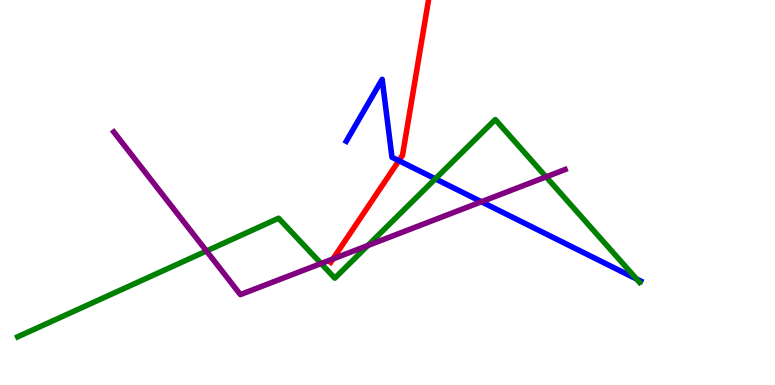[{'lines': ['blue', 'red'], 'intersections': [{'x': 5.15, 'y': 5.83}]}, {'lines': ['green', 'red'], 'intersections': []}, {'lines': ['purple', 'red'], 'intersections': [{'x': 4.3, 'y': 3.27}]}, {'lines': ['blue', 'green'], 'intersections': [{'x': 5.62, 'y': 5.36}, {'x': 8.21, 'y': 2.75}]}, {'lines': ['blue', 'purple'], 'intersections': [{'x': 6.21, 'y': 4.76}]}, {'lines': ['green', 'purple'], 'intersections': [{'x': 2.66, 'y': 3.48}, {'x': 4.14, 'y': 3.16}, {'x': 4.75, 'y': 3.62}, {'x': 7.05, 'y': 5.41}]}]